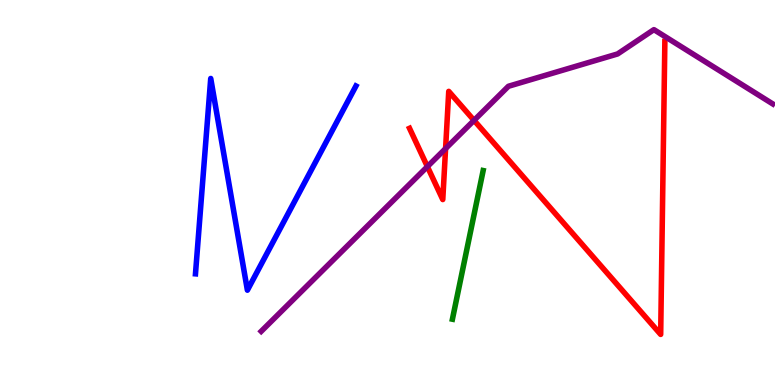[{'lines': ['blue', 'red'], 'intersections': []}, {'lines': ['green', 'red'], 'intersections': []}, {'lines': ['purple', 'red'], 'intersections': [{'x': 5.51, 'y': 5.67}, {'x': 5.75, 'y': 6.14}, {'x': 6.12, 'y': 6.87}]}, {'lines': ['blue', 'green'], 'intersections': []}, {'lines': ['blue', 'purple'], 'intersections': []}, {'lines': ['green', 'purple'], 'intersections': []}]